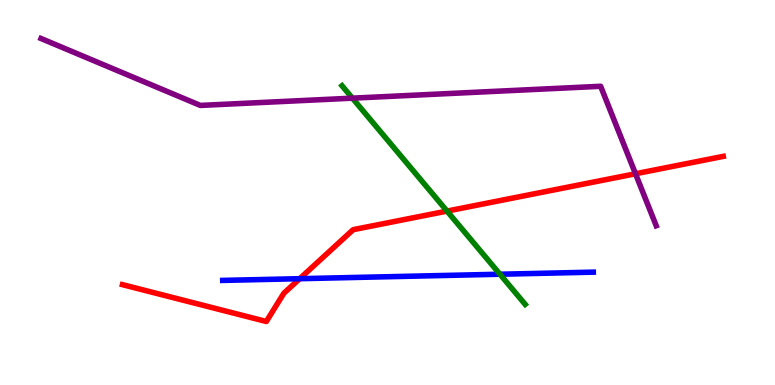[{'lines': ['blue', 'red'], 'intersections': [{'x': 3.87, 'y': 2.76}]}, {'lines': ['green', 'red'], 'intersections': [{'x': 5.77, 'y': 4.52}]}, {'lines': ['purple', 'red'], 'intersections': [{'x': 8.2, 'y': 5.49}]}, {'lines': ['blue', 'green'], 'intersections': [{'x': 6.45, 'y': 2.88}]}, {'lines': ['blue', 'purple'], 'intersections': []}, {'lines': ['green', 'purple'], 'intersections': [{'x': 4.55, 'y': 7.45}]}]